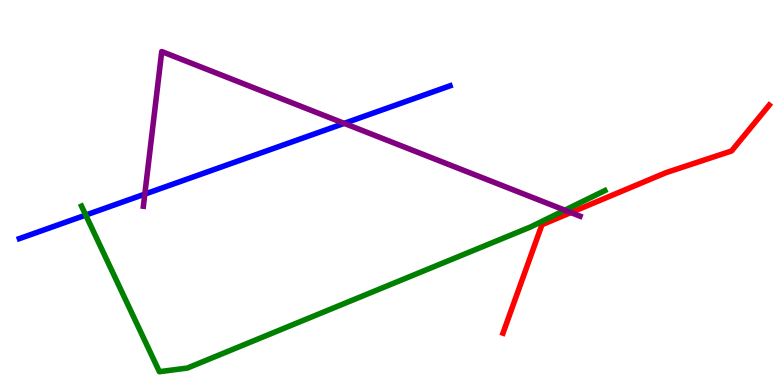[{'lines': ['blue', 'red'], 'intersections': []}, {'lines': ['green', 'red'], 'intersections': []}, {'lines': ['purple', 'red'], 'intersections': [{'x': 7.37, 'y': 4.48}]}, {'lines': ['blue', 'green'], 'intersections': [{'x': 1.11, 'y': 4.41}]}, {'lines': ['blue', 'purple'], 'intersections': [{'x': 1.87, 'y': 4.96}, {'x': 4.44, 'y': 6.8}]}, {'lines': ['green', 'purple'], 'intersections': [{'x': 7.29, 'y': 4.54}]}]